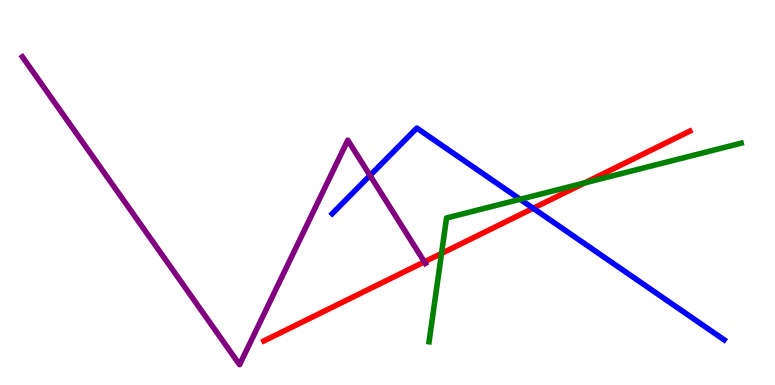[{'lines': ['blue', 'red'], 'intersections': [{'x': 6.88, 'y': 4.59}]}, {'lines': ['green', 'red'], 'intersections': [{'x': 5.7, 'y': 3.42}, {'x': 7.54, 'y': 5.25}]}, {'lines': ['purple', 'red'], 'intersections': [{'x': 5.48, 'y': 3.2}]}, {'lines': ['blue', 'green'], 'intersections': [{'x': 6.71, 'y': 4.82}]}, {'lines': ['blue', 'purple'], 'intersections': [{'x': 4.77, 'y': 5.44}]}, {'lines': ['green', 'purple'], 'intersections': []}]